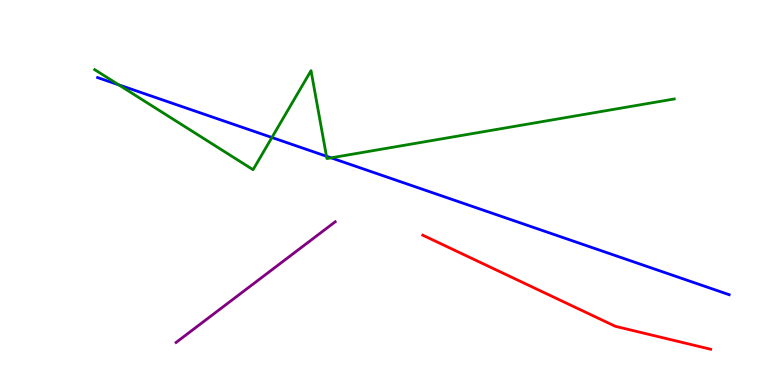[{'lines': ['blue', 'red'], 'intersections': []}, {'lines': ['green', 'red'], 'intersections': []}, {'lines': ['purple', 'red'], 'intersections': []}, {'lines': ['blue', 'green'], 'intersections': [{'x': 1.53, 'y': 7.8}, {'x': 3.51, 'y': 6.43}, {'x': 4.21, 'y': 5.94}, {'x': 4.27, 'y': 5.9}]}, {'lines': ['blue', 'purple'], 'intersections': []}, {'lines': ['green', 'purple'], 'intersections': []}]